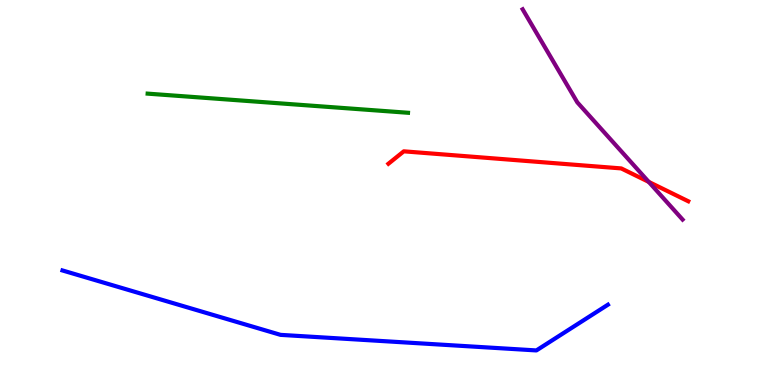[{'lines': ['blue', 'red'], 'intersections': []}, {'lines': ['green', 'red'], 'intersections': []}, {'lines': ['purple', 'red'], 'intersections': [{'x': 8.37, 'y': 5.28}]}, {'lines': ['blue', 'green'], 'intersections': []}, {'lines': ['blue', 'purple'], 'intersections': []}, {'lines': ['green', 'purple'], 'intersections': []}]